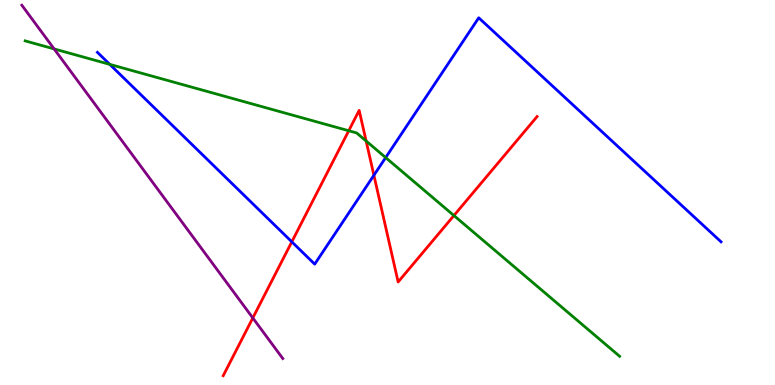[{'lines': ['blue', 'red'], 'intersections': [{'x': 3.77, 'y': 3.72}, {'x': 4.82, 'y': 5.45}]}, {'lines': ['green', 'red'], 'intersections': [{'x': 4.5, 'y': 6.6}, {'x': 4.72, 'y': 6.34}, {'x': 5.86, 'y': 4.4}]}, {'lines': ['purple', 'red'], 'intersections': [{'x': 3.26, 'y': 1.74}]}, {'lines': ['blue', 'green'], 'intersections': [{'x': 1.42, 'y': 8.33}, {'x': 4.98, 'y': 5.91}]}, {'lines': ['blue', 'purple'], 'intersections': []}, {'lines': ['green', 'purple'], 'intersections': [{'x': 0.698, 'y': 8.73}]}]